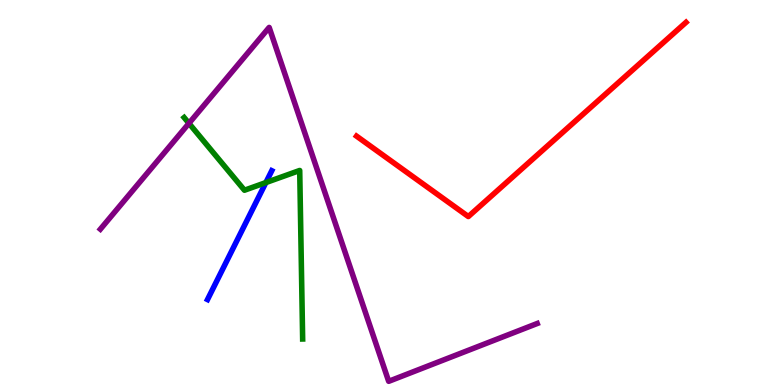[{'lines': ['blue', 'red'], 'intersections': []}, {'lines': ['green', 'red'], 'intersections': []}, {'lines': ['purple', 'red'], 'intersections': []}, {'lines': ['blue', 'green'], 'intersections': [{'x': 3.43, 'y': 5.26}]}, {'lines': ['blue', 'purple'], 'intersections': []}, {'lines': ['green', 'purple'], 'intersections': [{'x': 2.44, 'y': 6.8}]}]